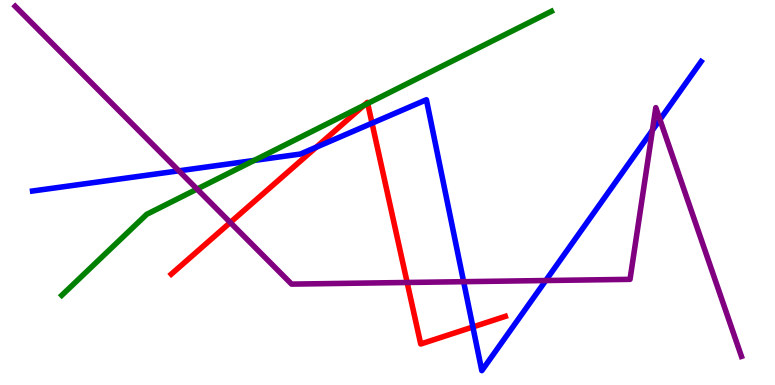[{'lines': ['blue', 'red'], 'intersections': [{'x': 4.08, 'y': 6.18}, {'x': 4.8, 'y': 6.8}, {'x': 6.1, 'y': 1.51}]}, {'lines': ['green', 'red'], 'intersections': [{'x': 4.7, 'y': 7.27}, {'x': 4.74, 'y': 7.31}]}, {'lines': ['purple', 'red'], 'intersections': [{'x': 2.97, 'y': 4.22}, {'x': 5.25, 'y': 2.66}]}, {'lines': ['blue', 'green'], 'intersections': [{'x': 3.28, 'y': 5.83}]}, {'lines': ['blue', 'purple'], 'intersections': [{'x': 2.31, 'y': 5.56}, {'x': 5.98, 'y': 2.68}, {'x': 7.04, 'y': 2.71}, {'x': 8.42, 'y': 6.62}, {'x': 8.52, 'y': 6.89}]}, {'lines': ['green', 'purple'], 'intersections': [{'x': 2.54, 'y': 5.09}]}]